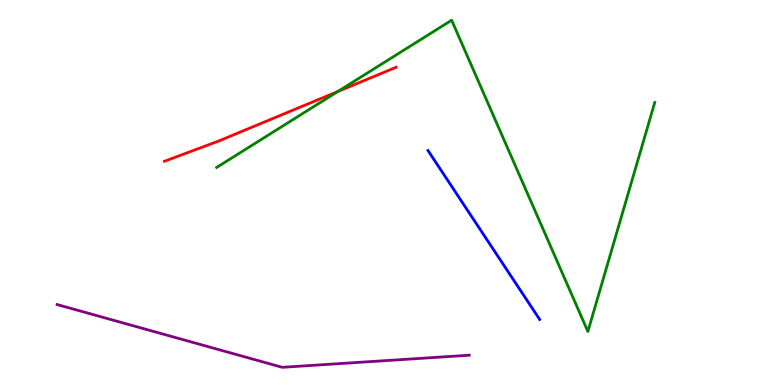[{'lines': ['blue', 'red'], 'intersections': []}, {'lines': ['green', 'red'], 'intersections': [{'x': 4.36, 'y': 7.62}]}, {'lines': ['purple', 'red'], 'intersections': []}, {'lines': ['blue', 'green'], 'intersections': []}, {'lines': ['blue', 'purple'], 'intersections': []}, {'lines': ['green', 'purple'], 'intersections': []}]